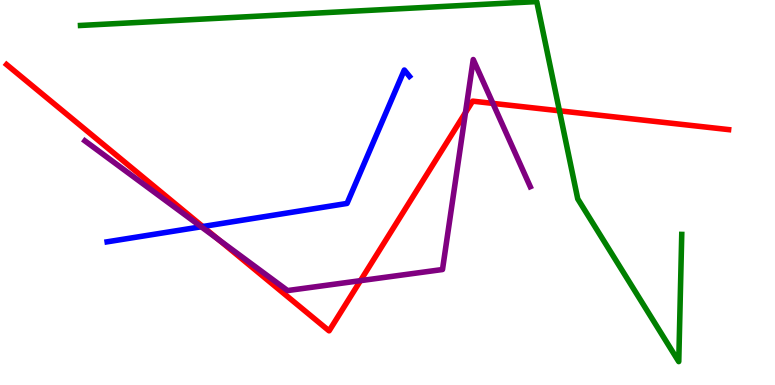[{'lines': ['blue', 'red'], 'intersections': [{'x': 2.62, 'y': 4.12}]}, {'lines': ['green', 'red'], 'intersections': [{'x': 7.22, 'y': 7.12}]}, {'lines': ['purple', 'red'], 'intersections': [{'x': 2.82, 'y': 3.78}, {'x': 4.65, 'y': 2.71}, {'x': 6.01, 'y': 7.08}, {'x': 6.36, 'y': 7.31}]}, {'lines': ['blue', 'green'], 'intersections': []}, {'lines': ['blue', 'purple'], 'intersections': [{'x': 2.6, 'y': 4.11}]}, {'lines': ['green', 'purple'], 'intersections': []}]